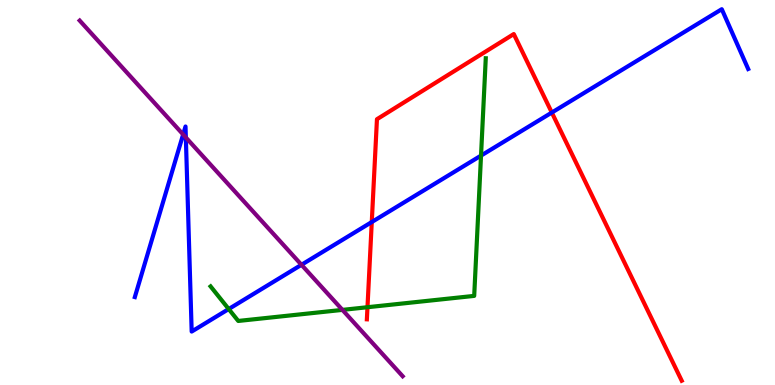[{'lines': ['blue', 'red'], 'intersections': [{'x': 4.8, 'y': 4.23}, {'x': 7.12, 'y': 7.08}]}, {'lines': ['green', 'red'], 'intersections': [{'x': 4.74, 'y': 2.02}]}, {'lines': ['purple', 'red'], 'intersections': []}, {'lines': ['blue', 'green'], 'intersections': [{'x': 2.95, 'y': 1.97}, {'x': 6.21, 'y': 5.96}]}, {'lines': ['blue', 'purple'], 'intersections': [{'x': 2.36, 'y': 6.51}, {'x': 2.4, 'y': 6.43}, {'x': 3.89, 'y': 3.12}]}, {'lines': ['green', 'purple'], 'intersections': [{'x': 4.42, 'y': 1.95}]}]